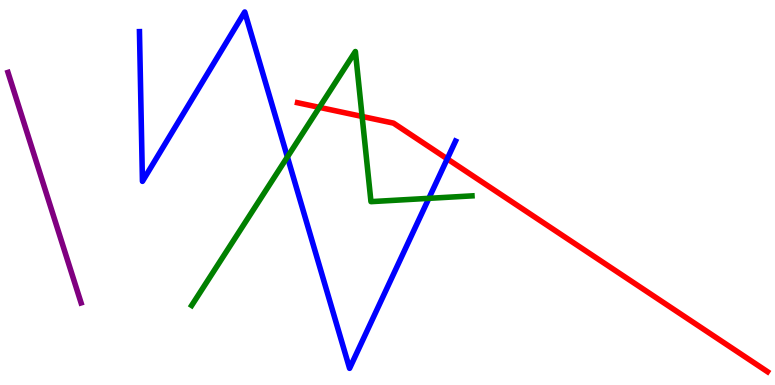[{'lines': ['blue', 'red'], 'intersections': [{'x': 5.77, 'y': 5.87}]}, {'lines': ['green', 'red'], 'intersections': [{'x': 4.12, 'y': 7.21}, {'x': 4.67, 'y': 6.98}]}, {'lines': ['purple', 'red'], 'intersections': []}, {'lines': ['blue', 'green'], 'intersections': [{'x': 3.71, 'y': 5.92}, {'x': 5.53, 'y': 4.85}]}, {'lines': ['blue', 'purple'], 'intersections': []}, {'lines': ['green', 'purple'], 'intersections': []}]